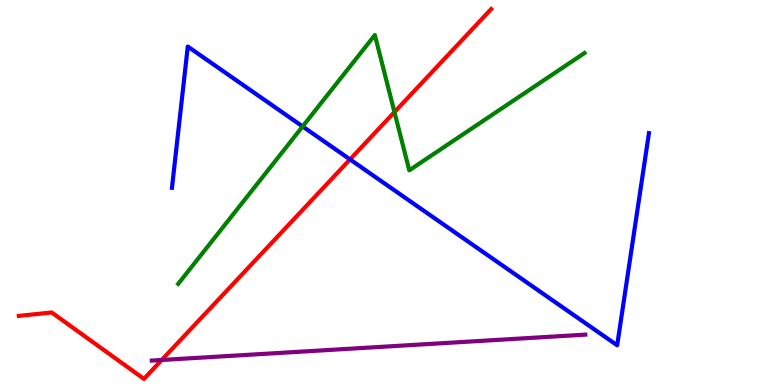[{'lines': ['blue', 'red'], 'intersections': [{'x': 4.52, 'y': 5.86}]}, {'lines': ['green', 'red'], 'intersections': [{'x': 5.09, 'y': 7.09}]}, {'lines': ['purple', 'red'], 'intersections': [{'x': 2.09, 'y': 0.65}]}, {'lines': ['blue', 'green'], 'intersections': [{'x': 3.9, 'y': 6.72}]}, {'lines': ['blue', 'purple'], 'intersections': []}, {'lines': ['green', 'purple'], 'intersections': []}]